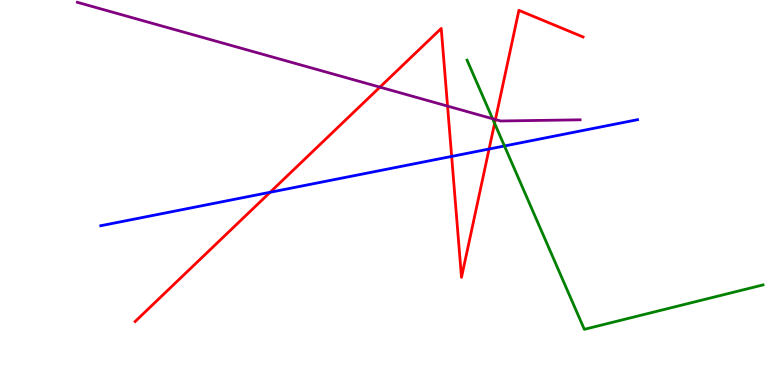[{'lines': ['blue', 'red'], 'intersections': [{'x': 3.49, 'y': 5.01}, {'x': 5.83, 'y': 5.94}, {'x': 6.31, 'y': 6.13}]}, {'lines': ['green', 'red'], 'intersections': [{'x': 6.38, 'y': 6.8}]}, {'lines': ['purple', 'red'], 'intersections': [{'x': 4.9, 'y': 7.74}, {'x': 5.77, 'y': 7.24}, {'x': 6.39, 'y': 6.9}]}, {'lines': ['blue', 'green'], 'intersections': [{'x': 6.51, 'y': 6.21}]}, {'lines': ['blue', 'purple'], 'intersections': []}, {'lines': ['green', 'purple'], 'intersections': [{'x': 6.36, 'y': 6.92}]}]